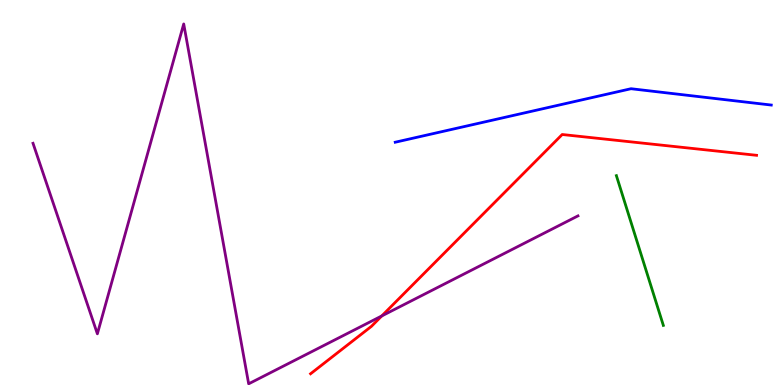[{'lines': ['blue', 'red'], 'intersections': []}, {'lines': ['green', 'red'], 'intersections': []}, {'lines': ['purple', 'red'], 'intersections': [{'x': 4.93, 'y': 1.79}]}, {'lines': ['blue', 'green'], 'intersections': []}, {'lines': ['blue', 'purple'], 'intersections': []}, {'lines': ['green', 'purple'], 'intersections': []}]